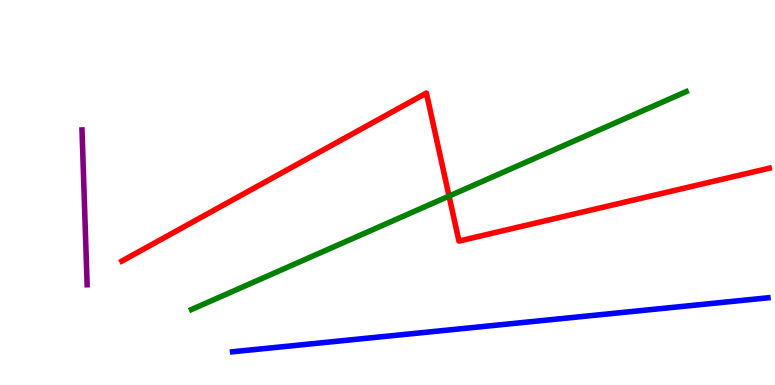[{'lines': ['blue', 'red'], 'intersections': []}, {'lines': ['green', 'red'], 'intersections': [{'x': 5.79, 'y': 4.91}]}, {'lines': ['purple', 'red'], 'intersections': []}, {'lines': ['blue', 'green'], 'intersections': []}, {'lines': ['blue', 'purple'], 'intersections': []}, {'lines': ['green', 'purple'], 'intersections': []}]